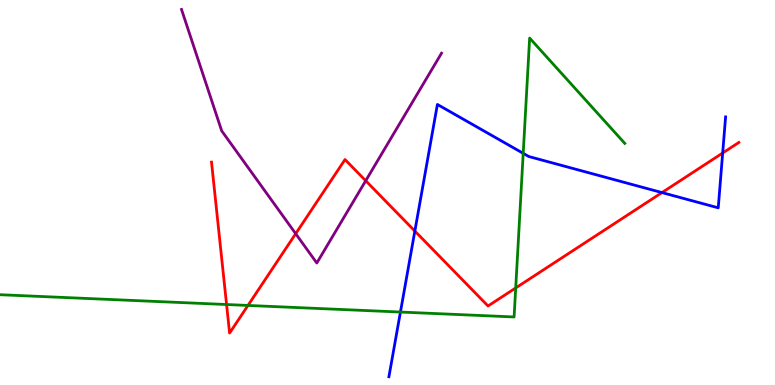[{'lines': ['blue', 'red'], 'intersections': [{'x': 5.35, 'y': 4.0}, {'x': 8.54, 'y': 5.0}, {'x': 9.32, 'y': 6.03}]}, {'lines': ['green', 'red'], 'intersections': [{'x': 2.92, 'y': 2.09}, {'x': 3.2, 'y': 2.07}, {'x': 6.65, 'y': 2.52}]}, {'lines': ['purple', 'red'], 'intersections': [{'x': 3.82, 'y': 3.93}, {'x': 4.72, 'y': 5.31}]}, {'lines': ['blue', 'green'], 'intersections': [{'x': 5.17, 'y': 1.9}, {'x': 6.75, 'y': 6.02}]}, {'lines': ['blue', 'purple'], 'intersections': []}, {'lines': ['green', 'purple'], 'intersections': []}]